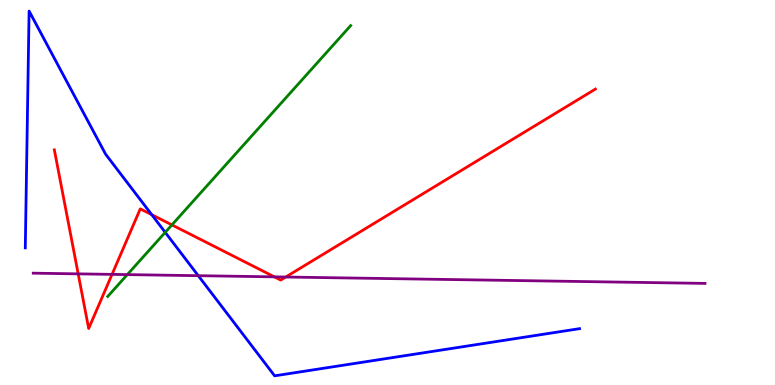[{'lines': ['blue', 'red'], 'intersections': [{'x': 1.96, 'y': 4.42}]}, {'lines': ['green', 'red'], 'intersections': [{'x': 2.22, 'y': 4.16}]}, {'lines': ['purple', 'red'], 'intersections': [{'x': 1.01, 'y': 2.89}, {'x': 1.45, 'y': 2.87}, {'x': 3.54, 'y': 2.81}, {'x': 3.69, 'y': 2.8}]}, {'lines': ['blue', 'green'], 'intersections': [{'x': 2.13, 'y': 3.96}]}, {'lines': ['blue', 'purple'], 'intersections': [{'x': 2.56, 'y': 2.84}]}, {'lines': ['green', 'purple'], 'intersections': [{'x': 1.64, 'y': 2.87}]}]